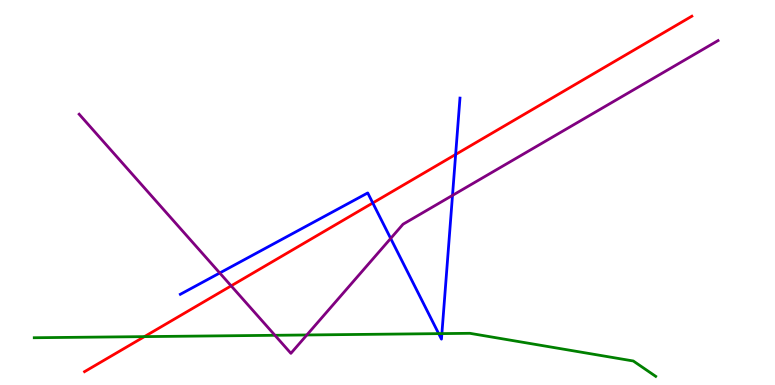[{'lines': ['blue', 'red'], 'intersections': [{'x': 4.81, 'y': 4.73}, {'x': 5.88, 'y': 5.99}]}, {'lines': ['green', 'red'], 'intersections': [{'x': 1.86, 'y': 1.26}]}, {'lines': ['purple', 'red'], 'intersections': [{'x': 2.98, 'y': 2.58}]}, {'lines': ['blue', 'green'], 'intersections': [{'x': 5.66, 'y': 1.33}, {'x': 5.7, 'y': 1.34}]}, {'lines': ['blue', 'purple'], 'intersections': [{'x': 2.84, 'y': 2.91}, {'x': 5.04, 'y': 3.81}, {'x': 5.84, 'y': 4.93}]}, {'lines': ['green', 'purple'], 'intersections': [{'x': 3.55, 'y': 1.29}, {'x': 3.96, 'y': 1.3}]}]